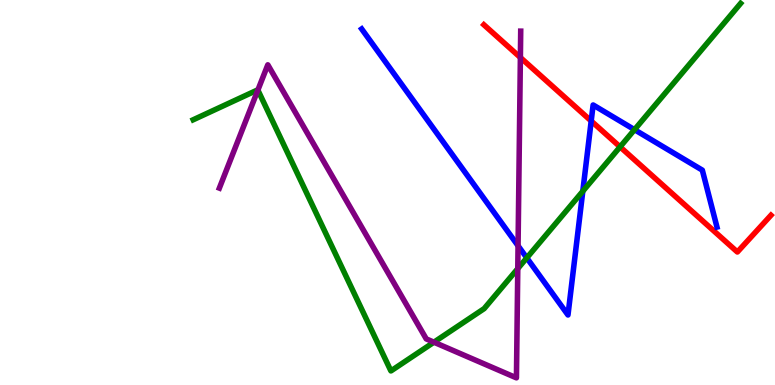[{'lines': ['blue', 'red'], 'intersections': [{'x': 7.63, 'y': 6.86}]}, {'lines': ['green', 'red'], 'intersections': [{'x': 8.0, 'y': 6.19}]}, {'lines': ['purple', 'red'], 'intersections': [{'x': 6.71, 'y': 8.51}]}, {'lines': ['blue', 'green'], 'intersections': [{'x': 6.8, 'y': 3.3}, {'x': 7.52, 'y': 5.03}, {'x': 8.19, 'y': 6.63}]}, {'lines': ['blue', 'purple'], 'intersections': [{'x': 6.68, 'y': 3.62}]}, {'lines': ['green', 'purple'], 'intersections': [{'x': 3.33, 'y': 7.66}, {'x': 5.6, 'y': 1.11}, {'x': 6.68, 'y': 3.02}]}]